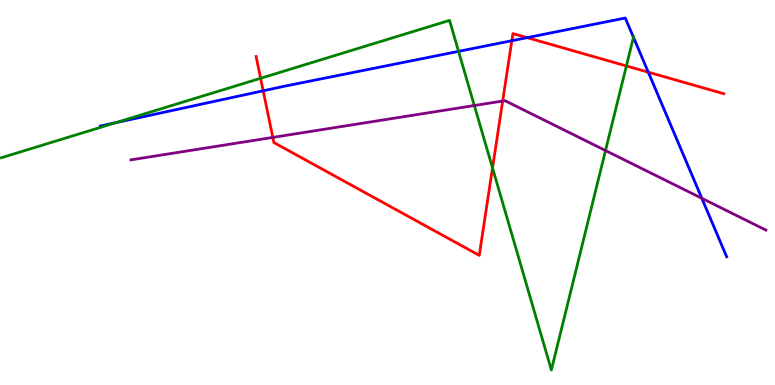[{'lines': ['blue', 'red'], 'intersections': [{'x': 3.4, 'y': 7.64}, {'x': 6.6, 'y': 8.94}, {'x': 6.8, 'y': 9.02}, {'x': 8.37, 'y': 8.12}]}, {'lines': ['green', 'red'], 'intersections': [{'x': 3.36, 'y': 7.97}, {'x': 6.36, 'y': 5.64}, {'x': 8.08, 'y': 8.29}]}, {'lines': ['purple', 'red'], 'intersections': [{'x': 3.52, 'y': 6.43}, {'x': 6.49, 'y': 7.38}]}, {'lines': ['blue', 'green'], 'intersections': [{'x': 1.49, 'y': 6.81}, {'x': 5.92, 'y': 8.67}, {'x': 8.17, 'y': 9.03}]}, {'lines': ['blue', 'purple'], 'intersections': [{'x': 9.06, 'y': 4.85}]}, {'lines': ['green', 'purple'], 'intersections': [{'x': 6.12, 'y': 7.26}, {'x': 7.81, 'y': 6.09}]}]